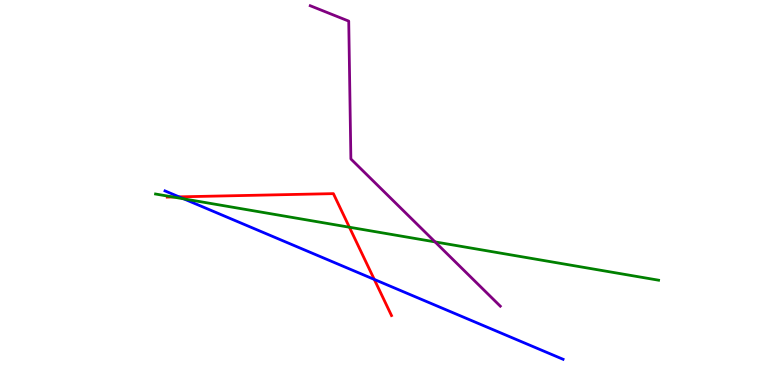[{'lines': ['blue', 'red'], 'intersections': [{'x': 2.31, 'y': 4.89}, {'x': 4.83, 'y': 2.74}]}, {'lines': ['green', 'red'], 'intersections': [{'x': 2.23, 'y': 4.88}, {'x': 4.51, 'y': 4.1}]}, {'lines': ['purple', 'red'], 'intersections': []}, {'lines': ['blue', 'green'], 'intersections': [{'x': 2.37, 'y': 4.84}]}, {'lines': ['blue', 'purple'], 'intersections': []}, {'lines': ['green', 'purple'], 'intersections': [{'x': 5.61, 'y': 3.72}]}]